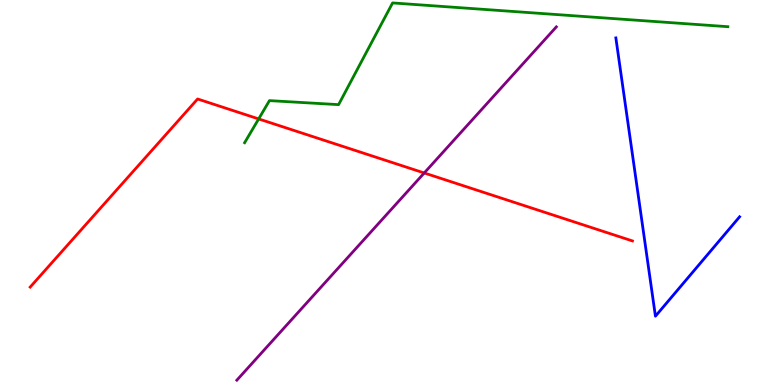[{'lines': ['blue', 'red'], 'intersections': []}, {'lines': ['green', 'red'], 'intersections': [{'x': 3.34, 'y': 6.91}]}, {'lines': ['purple', 'red'], 'intersections': [{'x': 5.47, 'y': 5.51}]}, {'lines': ['blue', 'green'], 'intersections': []}, {'lines': ['blue', 'purple'], 'intersections': []}, {'lines': ['green', 'purple'], 'intersections': []}]